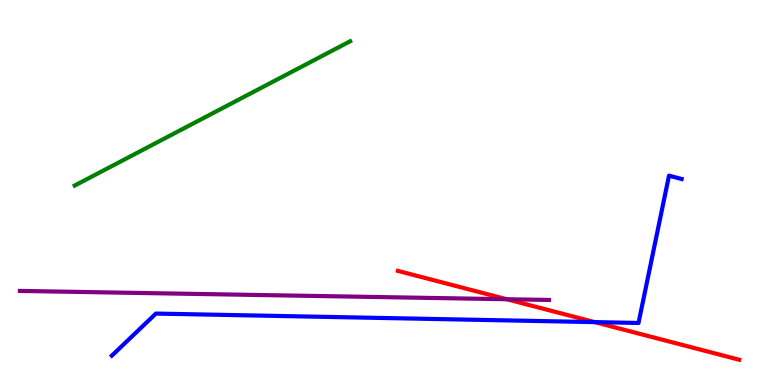[{'lines': ['blue', 'red'], 'intersections': [{'x': 7.67, 'y': 1.63}]}, {'lines': ['green', 'red'], 'intersections': []}, {'lines': ['purple', 'red'], 'intersections': [{'x': 6.54, 'y': 2.23}]}, {'lines': ['blue', 'green'], 'intersections': []}, {'lines': ['blue', 'purple'], 'intersections': []}, {'lines': ['green', 'purple'], 'intersections': []}]